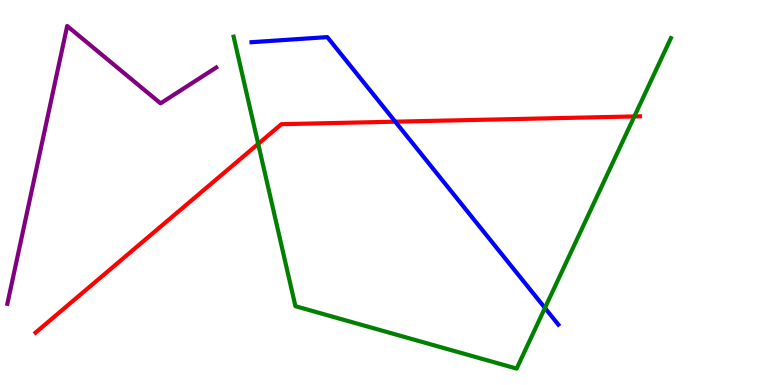[{'lines': ['blue', 'red'], 'intersections': [{'x': 5.1, 'y': 6.84}]}, {'lines': ['green', 'red'], 'intersections': [{'x': 3.33, 'y': 6.26}, {'x': 8.19, 'y': 6.98}]}, {'lines': ['purple', 'red'], 'intersections': []}, {'lines': ['blue', 'green'], 'intersections': [{'x': 7.03, 'y': 2.0}]}, {'lines': ['blue', 'purple'], 'intersections': []}, {'lines': ['green', 'purple'], 'intersections': []}]